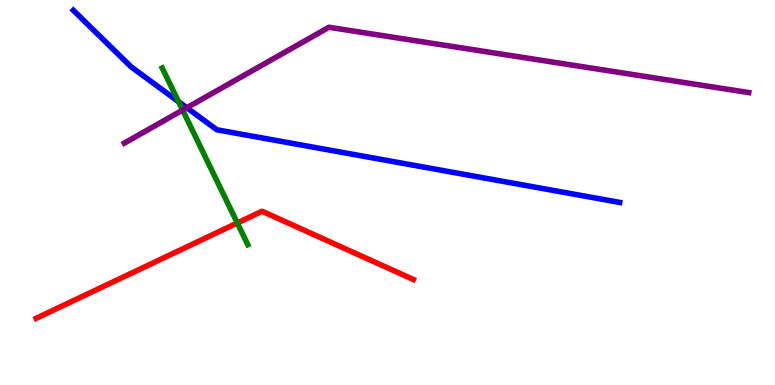[{'lines': ['blue', 'red'], 'intersections': []}, {'lines': ['green', 'red'], 'intersections': [{'x': 3.06, 'y': 4.21}]}, {'lines': ['purple', 'red'], 'intersections': []}, {'lines': ['blue', 'green'], 'intersections': [{'x': 2.3, 'y': 7.36}]}, {'lines': ['blue', 'purple'], 'intersections': [{'x': 2.41, 'y': 7.2}]}, {'lines': ['green', 'purple'], 'intersections': [{'x': 2.36, 'y': 7.14}]}]